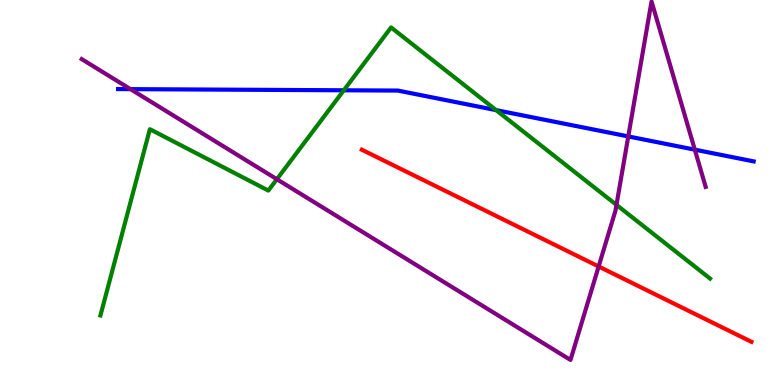[{'lines': ['blue', 'red'], 'intersections': []}, {'lines': ['green', 'red'], 'intersections': []}, {'lines': ['purple', 'red'], 'intersections': [{'x': 7.72, 'y': 3.08}]}, {'lines': ['blue', 'green'], 'intersections': [{'x': 4.44, 'y': 7.65}, {'x': 6.4, 'y': 7.14}]}, {'lines': ['blue', 'purple'], 'intersections': [{'x': 1.68, 'y': 7.68}, {'x': 8.11, 'y': 6.46}, {'x': 8.97, 'y': 6.11}]}, {'lines': ['green', 'purple'], 'intersections': [{'x': 3.57, 'y': 5.34}, {'x': 7.95, 'y': 4.68}]}]